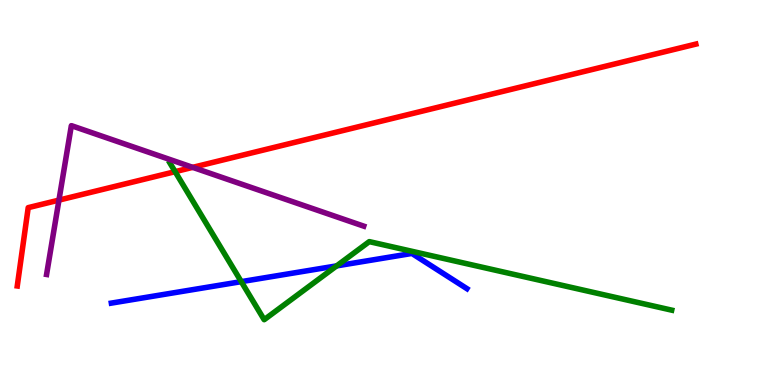[{'lines': ['blue', 'red'], 'intersections': []}, {'lines': ['green', 'red'], 'intersections': [{'x': 2.26, 'y': 5.54}]}, {'lines': ['purple', 'red'], 'intersections': [{'x': 0.761, 'y': 4.8}, {'x': 2.49, 'y': 5.65}]}, {'lines': ['blue', 'green'], 'intersections': [{'x': 3.11, 'y': 2.68}, {'x': 4.34, 'y': 3.09}]}, {'lines': ['blue', 'purple'], 'intersections': []}, {'lines': ['green', 'purple'], 'intersections': []}]